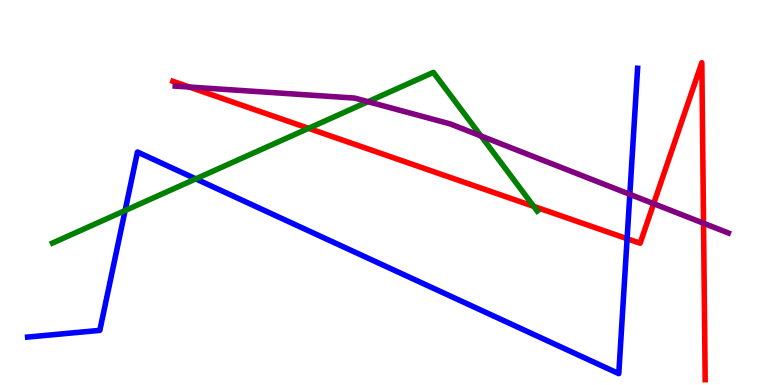[{'lines': ['blue', 'red'], 'intersections': [{'x': 8.09, 'y': 3.8}]}, {'lines': ['green', 'red'], 'intersections': [{'x': 3.98, 'y': 6.67}, {'x': 6.89, 'y': 4.64}]}, {'lines': ['purple', 'red'], 'intersections': [{'x': 2.44, 'y': 7.74}, {'x': 8.43, 'y': 4.71}, {'x': 9.08, 'y': 4.2}]}, {'lines': ['blue', 'green'], 'intersections': [{'x': 1.61, 'y': 4.53}, {'x': 2.53, 'y': 5.35}]}, {'lines': ['blue', 'purple'], 'intersections': [{'x': 8.13, 'y': 4.95}]}, {'lines': ['green', 'purple'], 'intersections': [{'x': 4.75, 'y': 7.36}, {'x': 6.21, 'y': 6.47}]}]